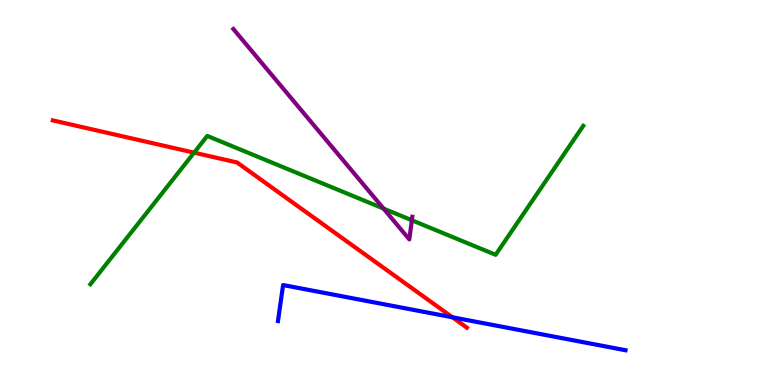[{'lines': ['blue', 'red'], 'intersections': [{'x': 5.84, 'y': 1.76}]}, {'lines': ['green', 'red'], 'intersections': [{'x': 2.5, 'y': 6.03}]}, {'lines': ['purple', 'red'], 'intersections': []}, {'lines': ['blue', 'green'], 'intersections': []}, {'lines': ['blue', 'purple'], 'intersections': []}, {'lines': ['green', 'purple'], 'intersections': [{'x': 4.95, 'y': 4.58}, {'x': 5.31, 'y': 4.28}]}]